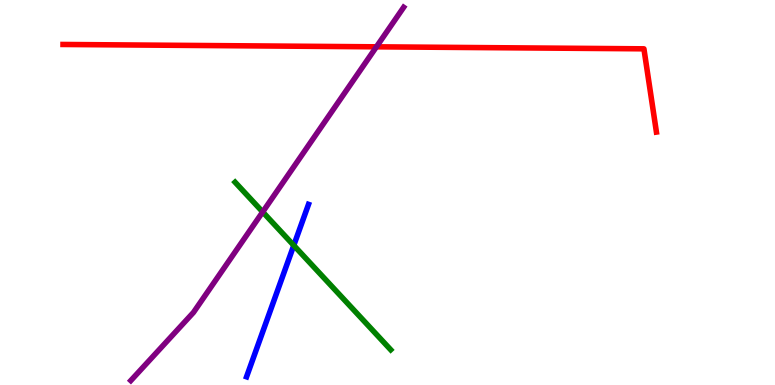[{'lines': ['blue', 'red'], 'intersections': []}, {'lines': ['green', 'red'], 'intersections': []}, {'lines': ['purple', 'red'], 'intersections': [{'x': 4.86, 'y': 8.78}]}, {'lines': ['blue', 'green'], 'intersections': [{'x': 3.79, 'y': 3.63}]}, {'lines': ['blue', 'purple'], 'intersections': []}, {'lines': ['green', 'purple'], 'intersections': [{'x': 3.39, 'y': 4.5}]}]